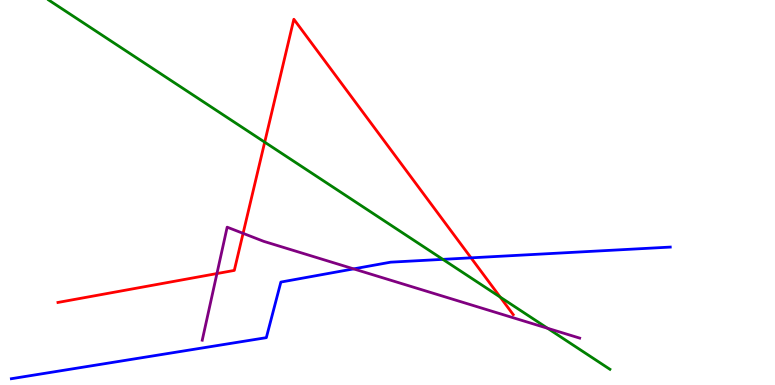[{'lines': ['blue', 'red'], 'intersections': [{'x': 6.08, 'y': 3.3}]}, {'lines': ['green', 'red'], 'intersections': [{'x': 3.42, 'y': 6.31}, {'x': 6.45, 'y': 2.28}]}, {'lines': ['purple', 'red'], 'intersections': [{'x': 2.8, 'y': 2.89}, {'x': 3.14, 'y': 3.94}]}, {'lines': ['blue', 'green'], 'intersections': [{'x': 5.71, 'y': 3.26}]}, {'lines': ['blue', 'purple'], 'intersections': [{'x': 4.56, 'y': 3.02}]}, {'lines': ['green', 'purple'], 'intersections': [{'x': 7.07, 'y': 1.47}]}]